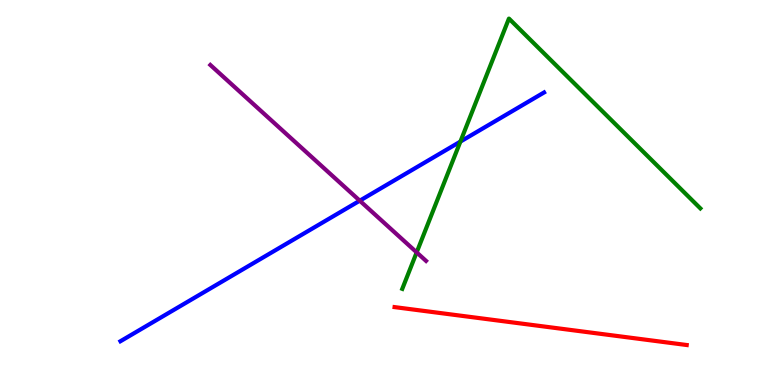[{'lines': ['blue', 'red'], 'intersections': []}, {'lines': ['green', 'red'], 'intersections': []}, {'lines': ['purple', 'red'], 'intersections': []}, {'lines': ['blue', 'green'], 'intersections': [{'x': 5.94, 'y': 6.32}]}, {'lines': ['blue', 'purple'], 'intersections': [{'x': 4.64, 'y': 4.79}]}, {'lines': ['green', 'purple'], 'intersections': [{'x': 5.38, 'y': 3.44}]}]